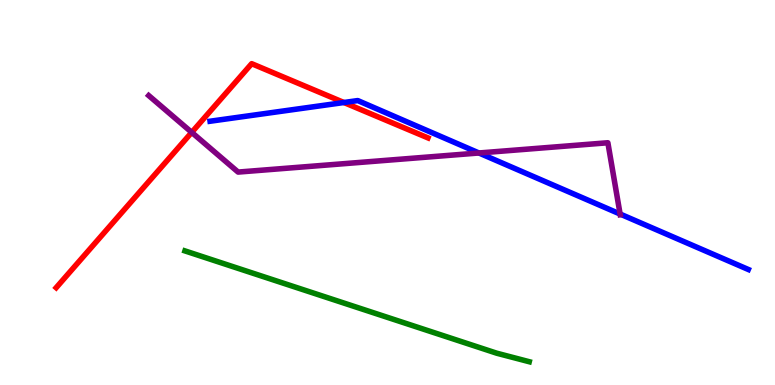[{'lines': ['blue', 'red'], 'intersections': [{'x': 4.44, 'y': 7.34}]}, {'lines': ['green', 'red'], 'intersections': []}, {'lines': ['purple', 'red'], 'intersections': [{'x': 2.47, 'y': 6.56}]}, {'lines': ['blue', 'green'], 'intersections': []}, {'lines': ['blue', 'purple'], 'intersections': [{'x': 6.18, 'y': 6.03}, {'x': 8.0, 'y': 4.44}]}, {'lines': ['green', 'purple'], 'intersections': []}]